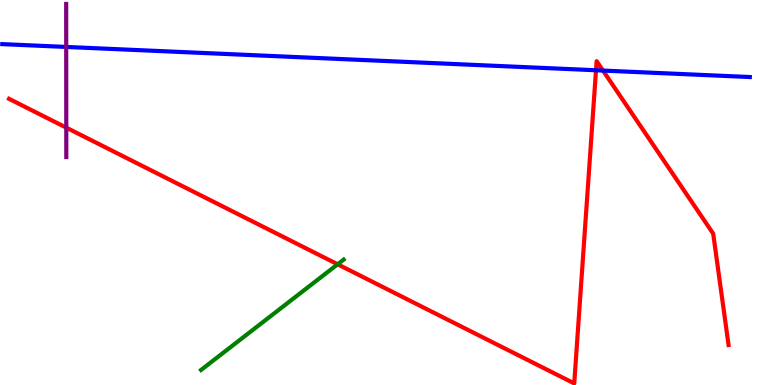[{'lines': ['blue', 'red'], 'intersections': [{'x': 7.69, 'y': 8.17}, {'x': 7.78, 'y': 8.17}]}, {'lines': ['green', 'red'], 'intersections': [{'x': 4.36, 'y': 3.14}]}, {'lines': ['purple', 'red'], 'intersections': [{'x': 0.855, 'y': 6.68}]}, {'lines': ['blue', 'green'], 'intersections': []}, {'lines': ['blue', 'purple'], 'intersections': [{'x': 0.854, 'y': 8.78}]}, {'lines': ['green', 'purple'], 'intersections': []}]